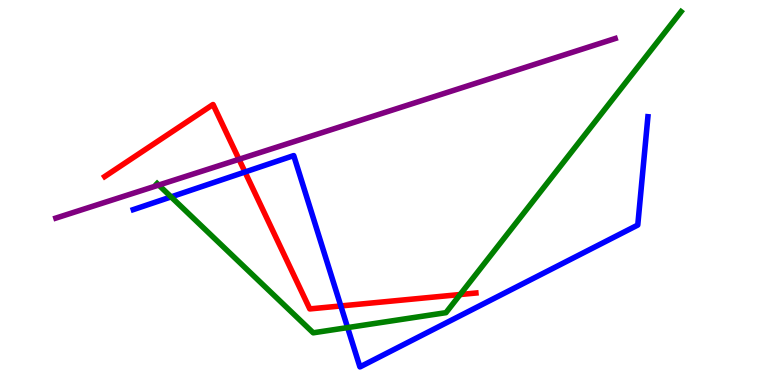[{'lines': ['blue', 'red'], 'intersections': [{'x': 3.16, 'y': 5.53}, {'x': 4.4, 'y': 2.05}]}, {'lines': ['green', 'red'], 'intersections': [{'x': 5.94, 'y': 2.35}]}, {'lines': ['purple', 'red'], 'intersections': [{'x': 3.08, 'y': 5.86}]}, {'lines': ['blue', 'green'], 'intersections': [{'x': 2.21, 'y': 4.89}, {'x': 4.49, 'y': 1.49}]}, {'lines': ['blue', 'purple'], 'intersections': []}, {'lines': ['green', 'purple'], 'intersections': [{'x': 2.05, 'y': 5.19}]}]